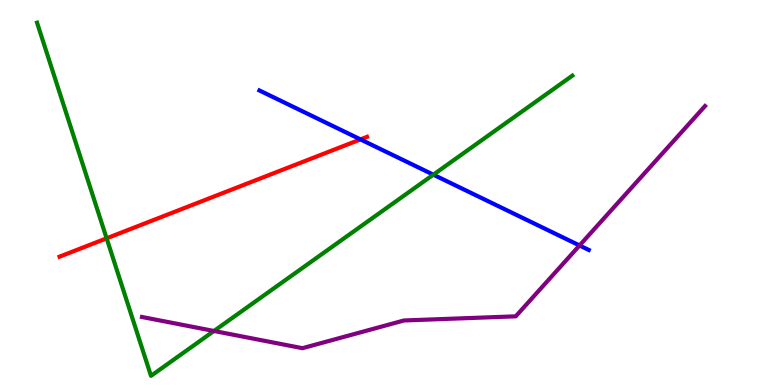[{'lines': ['blue', 'red'], 'intersections': [{'x': 4.65, 'y': 6.38}]}, {'lines': ['green', 'red'], 'intersections': [{'x': 1.38, 'y': 3.81}]}, {'lines': ['purple', 'red'], 'intersections': []}, {'lines': ['blue', 'green'], 'intersections': [{'x': 5.59, 'y': 5.46}]}, {'lines': ['blue', 'purple'], 'intersections': [{'x': 7.48, 'y': 3.62}]}, {'lines': ['green', 'purple'], 'intersections': [{'x': 2.76, 'y': 1.4}]}]